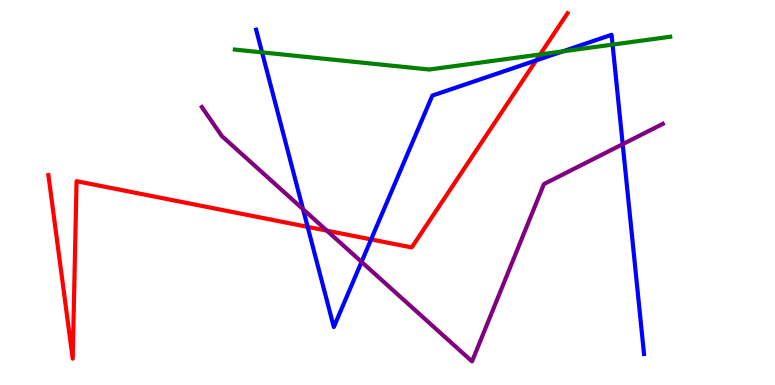[{'lines': ['blue', 'red'], 'intersections': [{'x': 3.97, 'y': 4.11}, {'x': 4.79, 'y': 3.78}, {'x': 6.92, 'y': 8.43}]}, {'lines': ['green', 'red'], 'intersections': [{'x': 6.97, 'y': 8.59}]}, {'lines': ['purple', 'red'], 'intersections': [{'x': 4.22, 'y': 4.01}]}, {'lines': ['blue', 'green'], 'intersections': [{'x': 3.38, 'y': 8.64}, {'x': 7.26, 'y': 8.67}, {'x': 7.9, 'y': 8.84}]}, {'lines': ['blue', 'purple'], 'intersections': [{'x': 3.91, 'y': 4.57}, {'x': 4.67, 'y': 3.2}, {'x': 8.03, 'y': 6.26}]}, {'lines': ['green', 'purple'], 'intersections': []}]